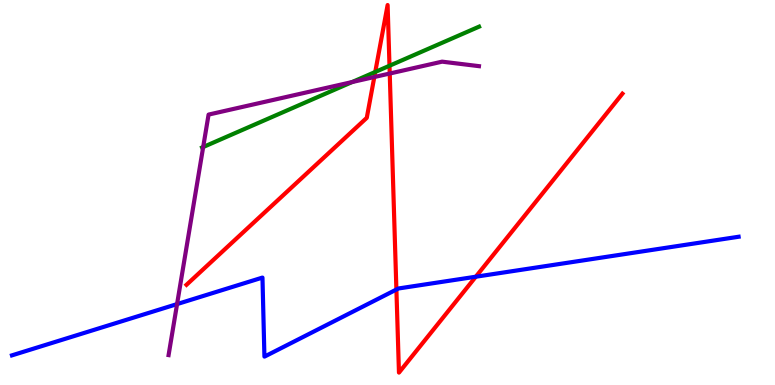[{'lines': ['blue', 'red'], 'intersections': [{'x': 5.11, 'y': 2.48}, {'x': 6.14, 'y': 2.81}]}, {'lines': ['green', 'red'], 'intersections': [{'x': 4.84, 'y': 8.13}, {'x': 5.03, 'y': 8.29}]}, {'lines': ['purple', 'red'], 'intersections': [{'x': 4.83, 'y': 8.0}, {'x': 5.03, 'y': 8.09}]}, {'lines': ['blue', 'green'], 'intersections': []}, {'lines': ['blue', 'purple'], 'intersections': [{'x': 2.28, 'y': 2.1}]}, {'lines': ['green', 'purple'], 'intersections': [{'x': 2.62, 'y': 6.18}, {'x': 4.54, 'y': 7.87}]}]